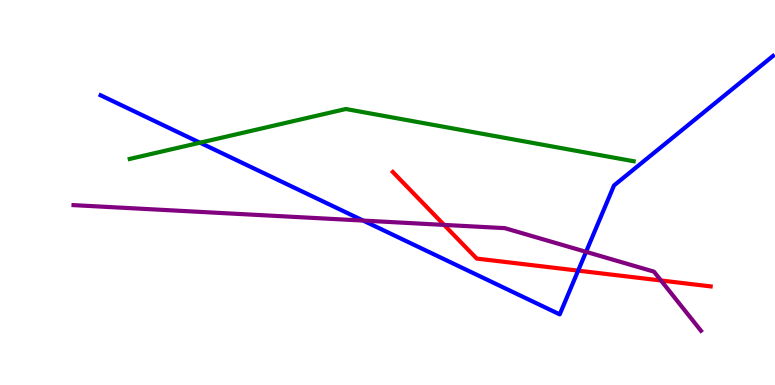[{'lines': ['blue', 'red'], 'intersections': [{'x': 7.46, 'y': 2.97}]}, {'lines': ['green', 'red'], 'intersections': []}, {'lines': ['purple', 'red'], 'intersections': [{'x': 5.73, 'y': 4.16}, {'x': 8.53, 'y': 2.71}]}, {'lines': ['blue', 'green'], 'intersections': [{'x': 2.58, 'y': 6.29}]}, {'lines': ['blue', 'purple'], 'intersections': [{'x': 4.69, 'y': 4.27}, {'x': 7.56, 'y': 3.46}]}, {'lines': ['green', 'purple'], 'intersections': []}]